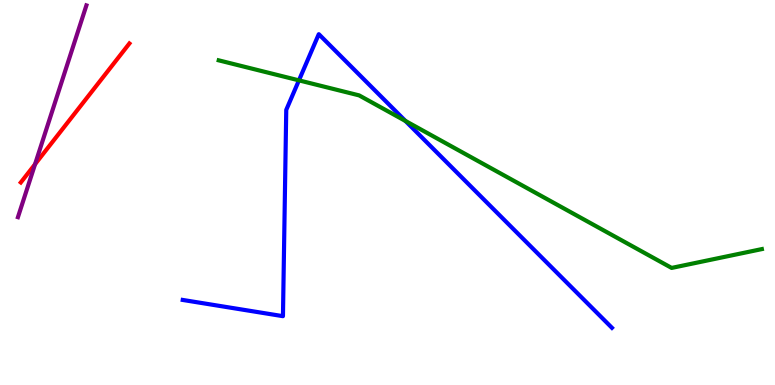[{'lines': ['blue', 'red'], 'intersections': []}, {'lines': ['green', 'red'], 'intersections': []}, {'lines': ['purple', 'red'], 'intersections': [{'x': 0.452, 'y': 5.73}]}, {'lines': ['blue', 'green'], 'intersections': [{'x': 3.86, 'y': 7.91}, {'x': 5.23, 'y': 6.86}]}, {'lines': ['blue', 'purple'], 'intersections': []}, {'lines': ['green', 'purple'], 'intersections': []}]